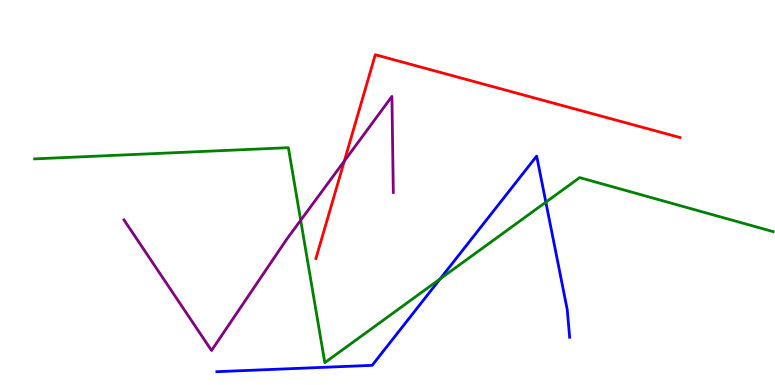[{'lines': ['blue', 'red'], 'intersections': []}, {'lines': ['green', 'red'], 'intersections': []}, {'lines': ['purple', 'red'], 'intersections': [{'x': 4.44, 'y': 5.82}]}, {'lines': ['blue', 'green'], 'intersections': [{'x': 5.68, 'y': 2.75}, {'x': 7.04, 'y': 4.75}]}, {'lines': ['blue', 'purple'], 'intersections': []}, {'lines': ['green', 'purple'], 'intersections': [{'x': 3.88, 'y': 4.28}]}]